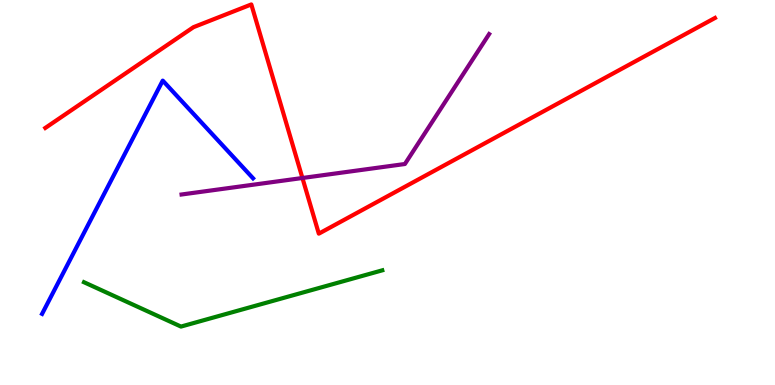[{'lines': ['blue', 'red'], 'intersections': []}, {'lines': ['green', 'red'], 'intersections': []}, {'lines': ['purple', 'red'], 'intersections': [{'x': 3.9, 'y': 5.38}]}, {'lines': ['blue', 'green'], 'intersections': []}, {'lines': ['blue', 'purple'], 'intersections': []}, {'lines': ['green', 'purple'], 'intersections': []}]